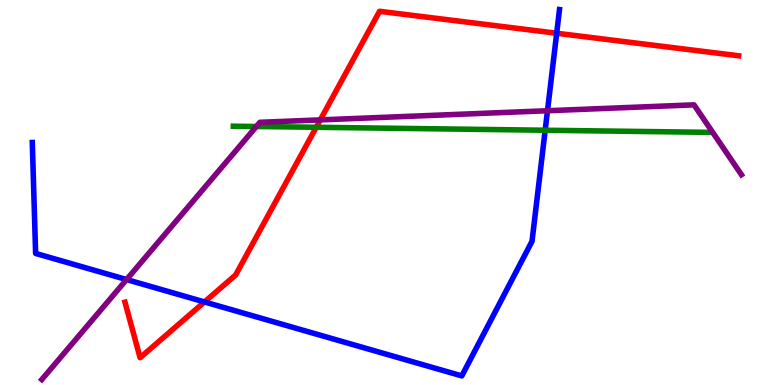[{'lines': ['blue', 'red'], 'intersections': [{'x': 2.64, 'y': 2.16}, {'x': 7.18, 'y': 9.14}]}, {'lines': ['green', 'red'], 'intersections': [{'x': 4.08, 'y': 6.69}]}, {'lines': ['purple', 'red'], 'intersections': [{'x': 4.13, 'y': 6.89}]}, {'lines': ['blue', 'green'], 'intersections': [{'x': 7.03, 'y': 6.62}]}, {'lines': ['blue', 'purple'], 'intersections': [{'x': 1.63, 'y': 2.74}, {'x': 7.06, 'y': 7.12}]}, {'lines': ['green', 'purple'], 'intersections': [{'x': 3.31, 'y': 6.71}]}]